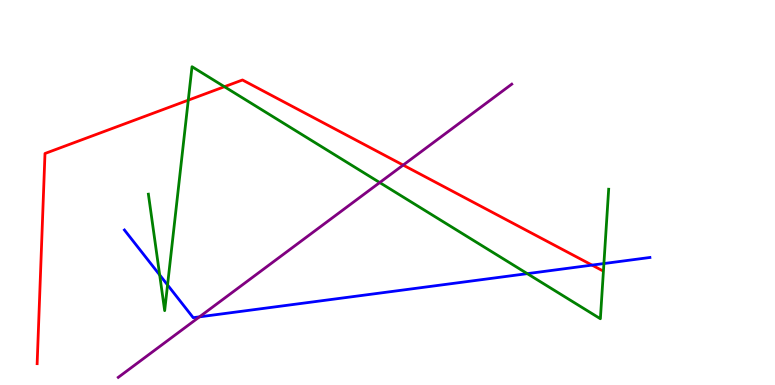[{'lines': ['blue', 'red'], 'intersections': [{'x': 7.64, 'y': 3.11}]}, {'lines': ['green', 'red'], 'intersections': [{'x': 2.43, 'y': 7.4}, {'x': 2.9, 'y': 7.75}]}, {'lines': ['purple', 'red'], 'intersections': [{'x': 5.2, 'y': 5.71}]}, {'lines': ['blue', 'green'], 'intersections': [{'x': 2.06, 'y': 2.86}, {'x': 2.16, 'y': 2.6}, {'x': 6.8, 'y': 2.89}, {'x': 7.79, 'y': 3.15}]}, {'lines': ['blue', 'purple'], 'intersections': [{'x': 2.57, 'y': 1.77}]}, {'lines': ['green', 'purple'], 'intersections': [{'x': 4.9, 'y': 5.26}]}]